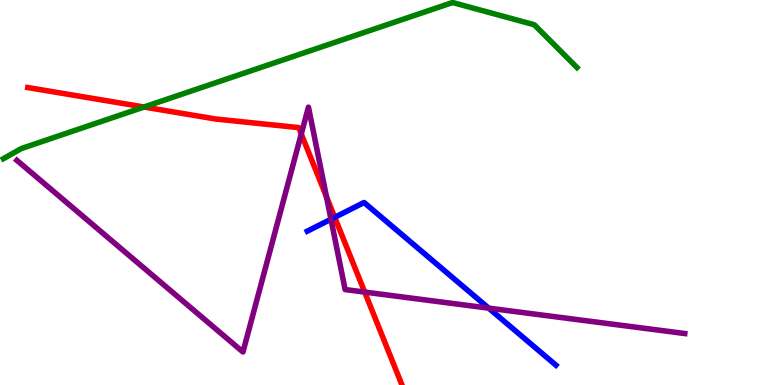[{'lines': ['blue', 'red'], 'intersections': [{'x': 4.32, 'y': 4.36}]}, {'lines': ['green', 'red'], 'intersections': [{'x': 1.86, 'y': 7.22}]}, {'lines': ['purple', 'red'], 'intersections': [{'x': 3.89, 'y': 6.52}, {'x': 4.21, 'y': 4.89}, {'x': 4.71, 'y': 2.41}]}, {'lines': ['blue', 'green'], 'intersections': []}, {'lines': ['blue', 'purple'], 'intersections': [{'x': 4.27, 'y': 4.31}, {'x': 6.31, 'y': 2.0}]}, {'lines': ['green', 'purple'], 'intersections': []}]